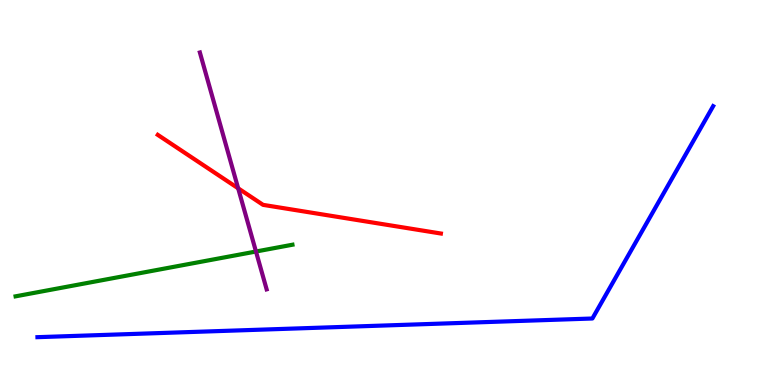[{'lines': ['blue', 'red'], 'intersections': []}, {'lines': ['green', 'red'], 'intersections': []}, {'lines': ['purple', 'red'], 'intersections': [{'x': 3.07, 'y': 5.11}]}, {'lines': ['blue', 'green'], 'intersections': []}, {'lines': ['blue', 'purple'], 'intersections': []}, {'lines': ['green', 'purple'], 'intersections': [{'x': 3.3, 'y': 3.47}]}]